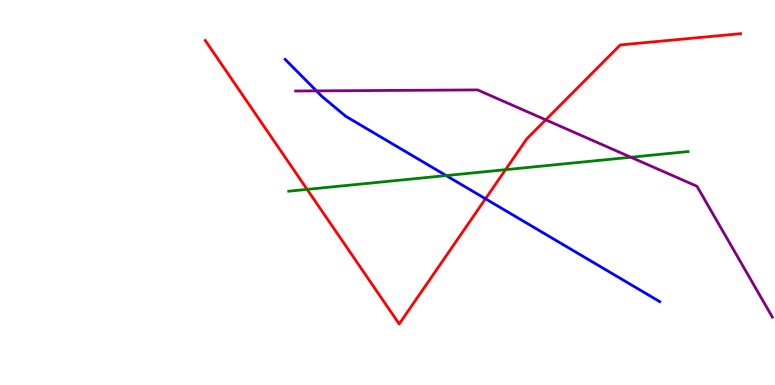[{'lines': ['blue', 'red'], 'intersections': [{'x': 6.26, 'y': 4.84}]}, {'lines': ['green', 'red'], 'intersections': [{'x': 3.96, 'y': 5.08}, {'x': 6.52, 'y': 5.59}]}, {'lines': ['purple', 'red'], 'intersections': [{'x': 7.04, 'y': 6.89}]}, {'lines': ['blue', 'green'], 'intersections': [{'x': 5.76, 'y': 5.44}]}, {'lines': ['blue', 'purple'], 'intersections': [{'x': 4.08, 'y': 7.64}]}, {'lines': ['green', 'purple'], 'intersections': [{'x': 8.14, 'y': 5.92}]}]